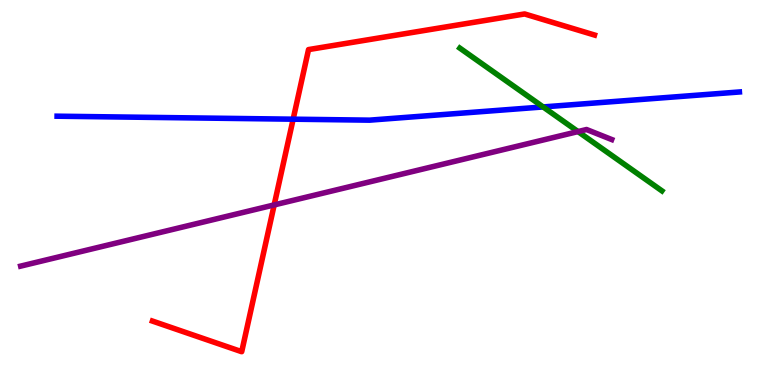[{'lines': ['blue', 'red'], 'intersections': [{'x': 3.78, 'y': 6.9}]}, {'lines': ['green', 'red'], 'intersections': []}, {'lines': ['purple', 'red'], 'intersections': [{'x': 3.54, 'y': 4.68}]}, {'lines': ['blue', 'green'], 'intersections': [{'x': 7.01, 'y': 7.22}]}, {'lines': ['blue', 'purple'], 'intersections': []}, {'lines': ['green', 'purple'], 'intersections': [{'x': 7.46, 'y': 6.58}]}]